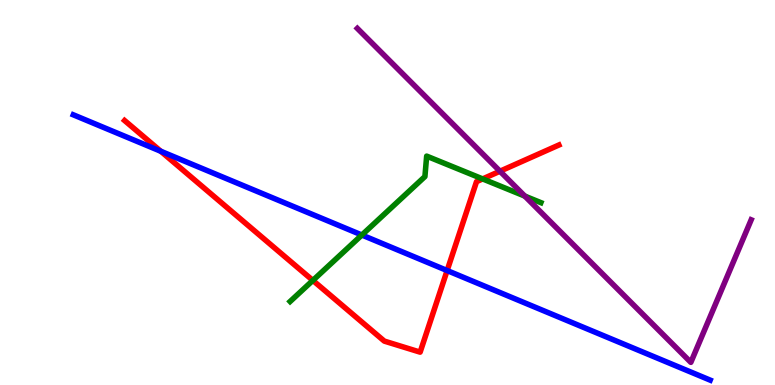[{'lines': ['blue', 'red'], 'intersections': [{'x': 2.07, 'y': 6.07}, {'x': 5.77, 'y': 2.97}]}, {'lines': ['green', 'red'], 'intersections': [{'x': 4.04, 'y': 2.72}, {'x': 6.23, 'y': 5.35}]}, {'lines': ['purple', 'red'], 'intersections': [{'x': 6.45, 'y': 5.55}]}, {'lines': ['blue', 'green'], 'intersections': [{'x': 4.67, 'y': 3.9}]}, {'lines': ['blue', 'purple'], 'intersections': []}, {'lines': ['green', 'purple'], 'intersections': [{'x': 6.77, 'y': 4.91}]}]